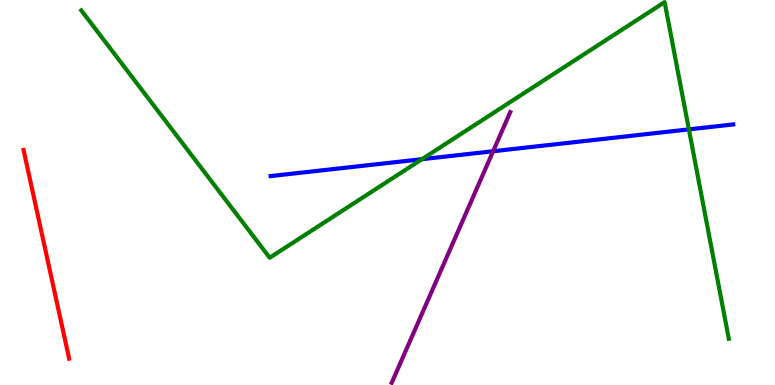[{'lines': ['blue', 'red'], 'intersections': []}, {'lines': ['green', 'red'], 'intersections': []}, {'lines': ['purple', 'red'], 'intersections': []}, {'lines': ['blue', 'green'], 'intersections': [{'x': 5.45, 'y': 5.87}, {'x': 8.89, 'y': 6.64}]}, {'lines': ['blue', 'purple'], 'intersections': [{'x': 6.36, 'y': 6.07}]}, {'lines': ['green', 'purple'], 'intersections': []}]